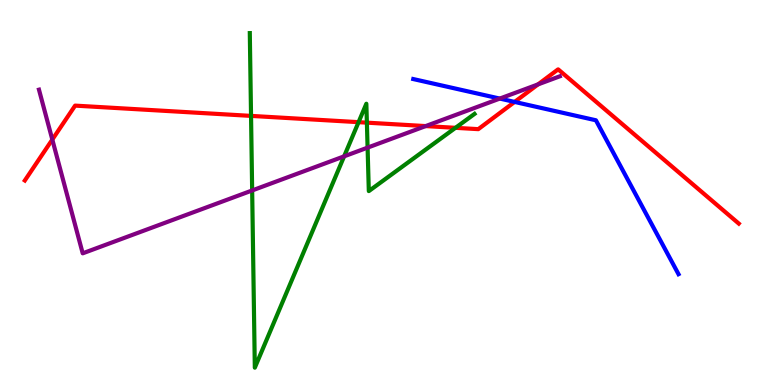[{'lines': ['blue', 'red'], 'intersections': [{'x': 6.64, 'y': 7.35}]}, {'lines': ['green', 'red'], 'intersections': [{'x': 3.24, 'y': 6.99}, {'x': 4.63, 'y': 6.83}, {'x': 4.73, 'y': 6.81}, {'x': 5.88, 'y': 6.68}]}, {'lines': ['purple', 'red'], 'intersections': [{'x': 0.675, 'y': 6.37}, {'x': 5.49, 'y': 6.73}, {'x': 6.94, 'y': 7.81}]}, {'lines': ['blue', 'green'], 'intersections': []}, {'lines': ['blue', 'purple'], 'intersections': [{'x': 6.45, 'y': 7.44}]}, {'lines': ['green', 'purple'], 'intersections': [{'x': 3.25, 'y': 5.05}, {'x': 4.44, 'y': 5.94}, {'x': 4.74, 'y': 6.17}]}]